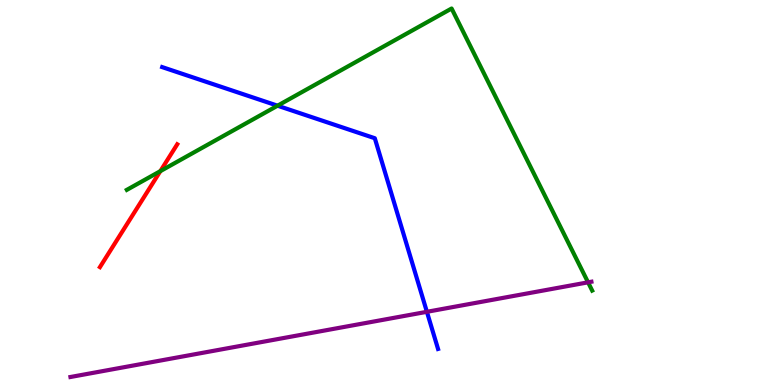[{'lines': ['blue', 'red'], 'intersections': []}, {'lines': ['green', 'red'], 'intersections': [{'x': 2.07, 'y': 5.55}]}, {'lines': ['purple', 'red'], 'intersections': []}, {'lines': ['blue', 'green'], 'intersections': [{'x': 3.58, 'y': 7.25}]}, {'lines': ['blue', 'purple'], 'intersections': [{'x': 5.51, 'y': 1.9}]}, {'lines': ['green', 'purple'], 'intersections': [{'x': 7.59, 'y': 2.67}]}]